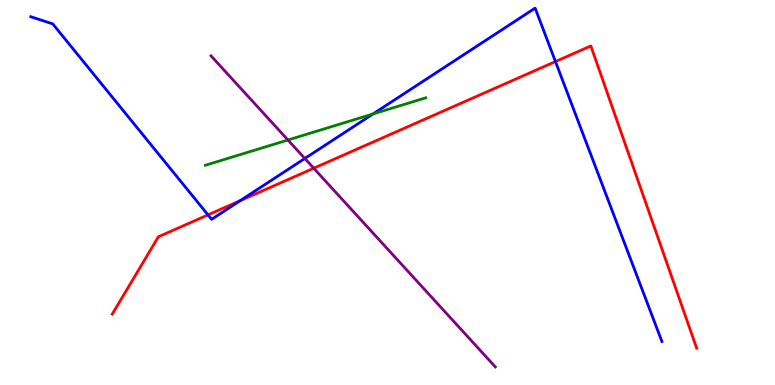[{'lines': ['blue', 'red'], 'intersections': [{'x': 2.68, 'y': 4.42}, {'x': 3.1, 'y': 4.79}, {'x': 7.17, 'y': 8.4}]}, {'lines': ['green', 'red'], 'intersections': []}, {'lines': ['purple', 'red'], 'intersections': [{'x': 4.05, 'y': 5.63}]}, {'lines': ['blue', 'green'], 'intersections': [{'x': 4.81, 'y': 7.04}]}, {'lines': ['blue', 'purple'], 'intersections': [{'x': 3.93, 'y': 5.88}]}, {'lines': ['green', 'purple'], 'intersections': [{'x': 3.72, 'y': 6.36}]}]